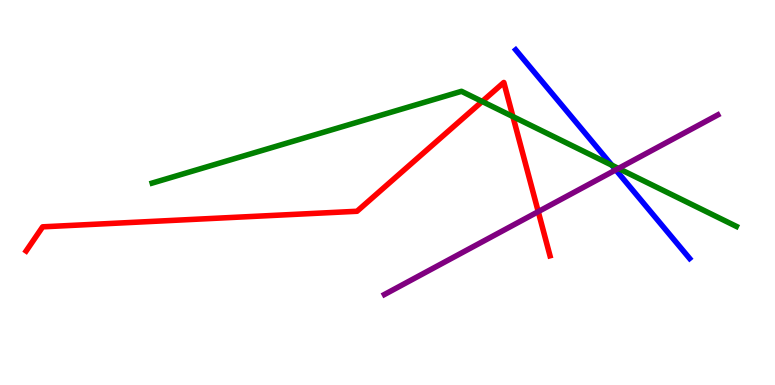[{'lines': ['blue', 'red'], 'intersections': []}, {'lines': ['green', 'red'], 'intersections': [{'x': 6.22, 'y': 7.36}, {'x': 6.62, 'y': 6.97}]}, {'lines': ['purple', 'red'], 'intersections': [{'x': 6.95, 'y': 4.5}]}, {'lines': ['blue', 'green'], 'intersections': [{'x': 7.9, 'y': 5.71}]}, {'lines': ['blue', 'purple'], 'intersections': [{'x': 7.95, 'y': 5.59}]}, {'lines': ['green', 'purple'], 'intersections': [{'x': 7.98, 'y': 5.63}]}]